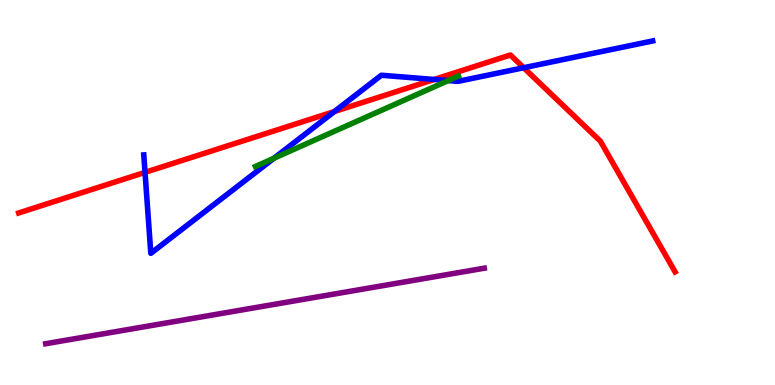[{'lines': ['blue', 'red'], 'intersections': [{'x': 1.87, 'y': 5.52}, {'x': 4.31, 'y': 7.1}, {'x': 5.6, 'y': 7.94}, {'x': 6.76, 'y': 8.24}]}, {'lines': ['green', 'red'], 'intersections': []}, {'lines': ['purple', 'red'], 'intersections': []}, {'lines': ['blue', 'green'], 'intersections': [{'x': 3.53, 'y': 5.89}, {'x': 5.78, 'y': 7.91}]}, {'lines': ['blue', 'purple'], 'intersections': []}, {'lines': ['green', 'purple'], 'intersections': []}]